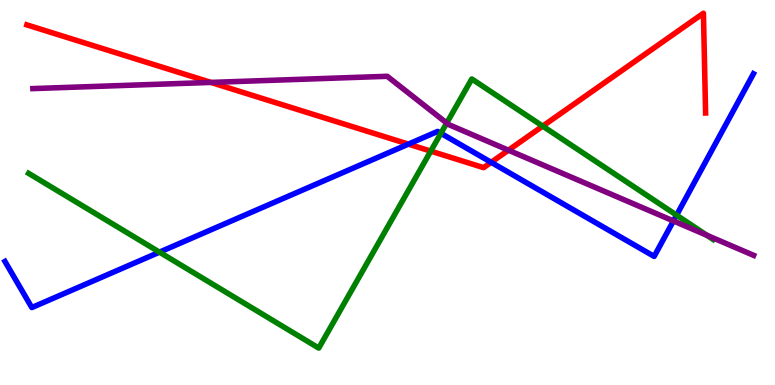[{'lines': ['blue', 'red'], 'intersections': [{'x': 5.27, 'y': 6.26}, {'x': 6.34, 'y': 5.78}]}, {'lines': ['green', 'red'], 'intersections': [{'x': 5.56, 'y': 6.07}, {'x': 7.0, 'y': 6.72}]}, {'lines': ['purple', 'red'], 'intersections': [{'x': 2.72, 'y': 7.86}, {'x': 6.56, 'y': 6.1}]}, {'lines': ['blue', 'green'], 'intersections': [{'x': 2.06, 'y': 3.45}, {'x': 5.69, 'y': 6.54}, {'x': 8.73, 'y': 4.41}]}, {'lines': ['blue', 'purple'], 'intersections': [{'x': 8.69, 'y': 4.26}]}, {'lines': ['green', 'purple'], 'intersections': [{'x': 5.76, 'y': 6.8}, {'x': 9.12, 'y': 3.89}]}]